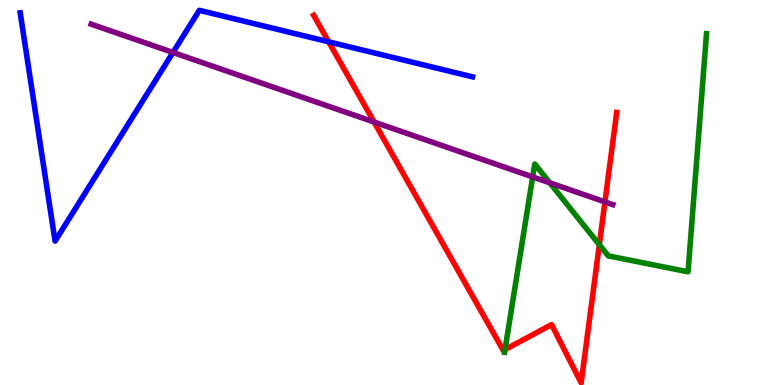[{'lines': ['blue', 'red'], 'intersections': [{'x': 4.24, 'y': 8.91}]}, {'lines': ['green', 'red'], 'intersections': [{'x': 6.52, 'y': 0.92}, {'x': 7.73, 'y': 3.64}]}, {'lines': ['purple', 'red'], 'intersections': [{'x': 4.83, 'y': 6.83}, {'x': 7.81, 'y': 4.76}]}, {'lines': ['blue', 'green'], 'intersections': []}, {'lines': ['blue', 'purple'], 'intersections': [{'x': 2.23, 'y': 8.64}]}, {'lines': ['green', 'purple'], 'intersections': [{'x': 6.87, 'y': 5.41}, {'x': 7.09, 'y': 5.25}]}]